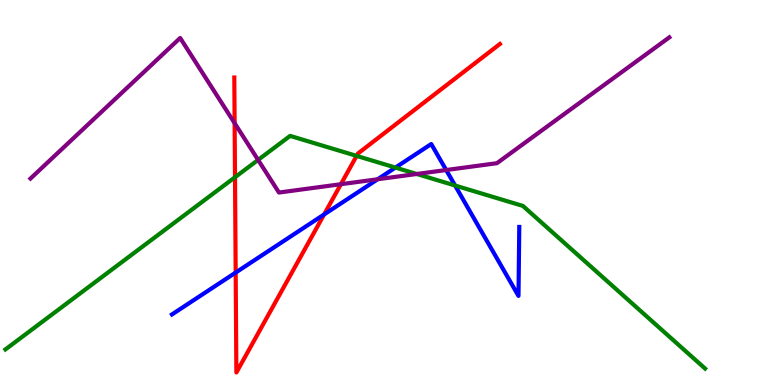[{'lines': ['blue', 'red'], 'intersections': [{'x': 3.04, 'y': 2.92}, {'x': 4.18, 'y': 4.43}]}, {'lines': ['green', 'red'], 'intersections': [{'x': 3.03, 'y': 5.4}, {'x': 4.6, 'y': 5.95}]}, {'lines': ['purple', 'red'], 'intersections': [{'x': 3.03, 'y': 6.8}, {'x': 4.4, 'y': 5.22}]}, {'lines': ['blue', 'green'], 'intersections': [{'x': 5.1, 'y': 5.65}, {'x': 5.87, 'y': 5.18}]}, {'lines': ['blue', 'purple'], 'intersections': [{'x': 4.87, 'y': 5.34}, {'x': 5.76, 'y': 5.58}]}, {'lines': ['green', 'purple'], 'intersections': [{'x': 3.33, 'y': 5.85}, {'x': 5.38, 'y': 5.48}]}]